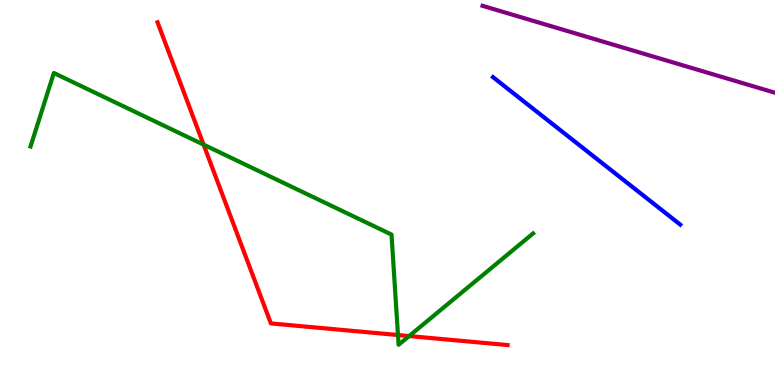[{'lines': ['blue', 'red'], 'intersections': []}, {'lines': ['green', 'red'], 'intersections': [{'x': 2.63, 'y': 6.24}, {'x': 5.14, 'y': 1.3}, {'x': 5.28, 'y': 1.27}]}, {'lines': ['purple', 'red'], 'intersections': []}, {'lines': ['blue', 'green'], 'intersections': []}, {'lines': ['blue', 'purple'], 'intersections': []}, {'lines': ['green', 'purple'], 'intersections': []}]